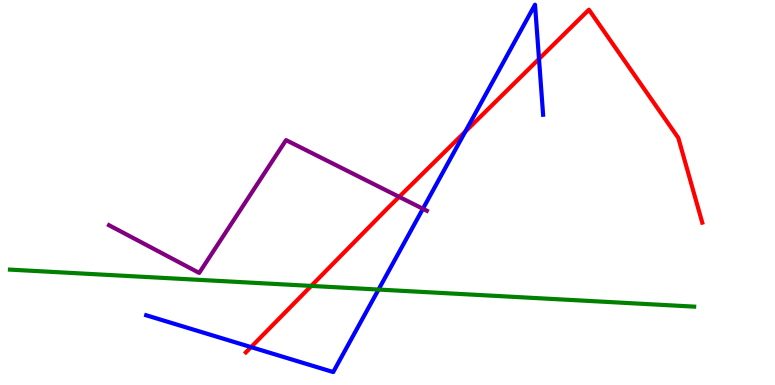[{'lines': ['blue', 'red'], 'intersections': [{'x': 3.24, 'y': 0.984}, {'x': 6.0, 'y': 6.58}, {'x': 6.95, 'y': 8.47}]}, {'lines': ['green', 'red'], 'intersections': [{'x': 4.02, 'y': 2.57}]}, {'lines': ['purple', 'red'], 'intersections': [{'x': 5.15, 'y': 4.89}]}, {'lines': ['blue', 'green'], 'intersections': [{'x': 4.88, 'y': 2.48}]}, {'lines': ['blue', 'purple'], 'intersections': [{'x': 5.46, 'y': 4.58}]}, {'lines': ['green', 'purple'], 'intersections': []}]